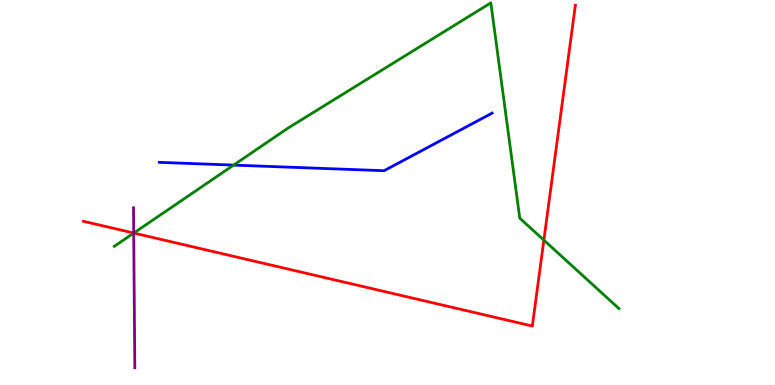[{'lines': ['blue', 'red'], 'intersections': []}, {'lines': ['green', 'red'], 'intersections': [{'x': 1.73, 'y': 3.95}, {'x': 7.02, 'y': 3.76}]}, {'lines': ['purple', 'red'], 'intersections': [{'x': 1.73, 'y': 3.95}]}, {'lines': ['blue', 'green'], 'intersections': [{'x': 3.01, 'y': 5.71}]}, {'lines': ['blue', 'purple'], 'intersections': []}, {'lines': ['green', 'purple'], 'intersections': [{'x': 1.73, 'y': 3.95}]}]